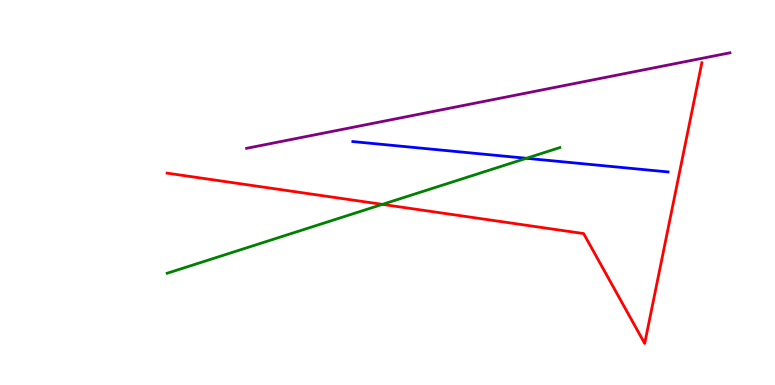[{'lines': ['blue', 'red'], 'intersections': []}, {'lines': ['green', 'red'], 'intersections': [{'x': 4.93, 'y': 4.69}]}, {'lines': ['purple', 'red'], 'intersections': []}, {'lines': ['blue', 'green'], 'intersections': [{'x': 6.79, 'y': 5.89}]}, {'lines': ['blue', 'purple'], 'intersections': []}, {'lines': ['green', 'purple'], 'intersections': []}]